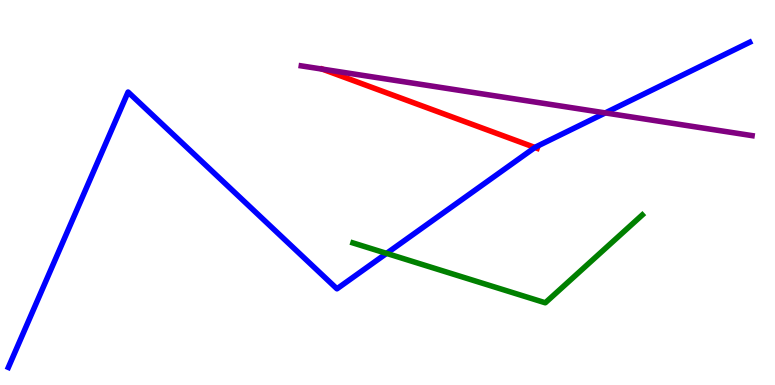[{'lines': ['blue', 'red'], 'intersections': [{'x': 6.9, 'y': 6.17}]}, {'lines': ['green', 'red'], 'intersections': []}, {'lines': ['purple', 'red'], 'intersections': []}, {'lines': ['blue', 'green'], 'intersections': [{'x': 4.99, 'y': 3.42}]}, {'lines': ['blue', 'purple'], 'intersections': [{'x': 7.81, 'y': 7.07}]}, {'lines': ['green', 'purple'], 'intersections': []}]